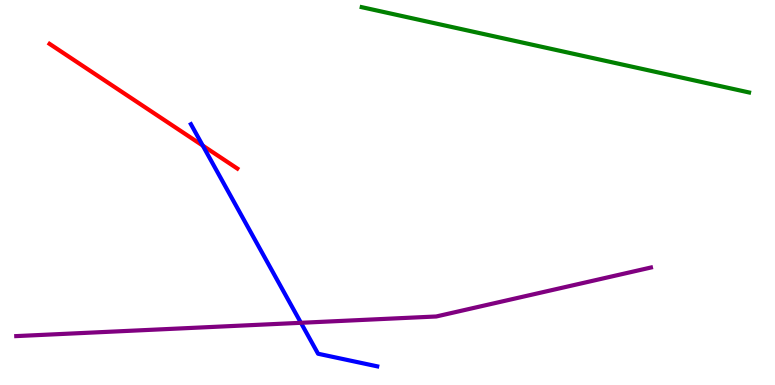[{'lines': ['blue', 'red'], 'intersections': [{'x': 2.62, 'y': 6.22}]}, {'lines': ['green', 'red'], 'intersections': []}, {'lines': ['purple', 'red'], 'intersections': []}, {'lines': ['blue', 'green'], 'intersections': []}, {'lines': ['blue', 'purple'], 'intersections': [{'x': 3.88, 'y': 1.62}]}, {'lines': ['green', 'purple'], 'intersections': []}]